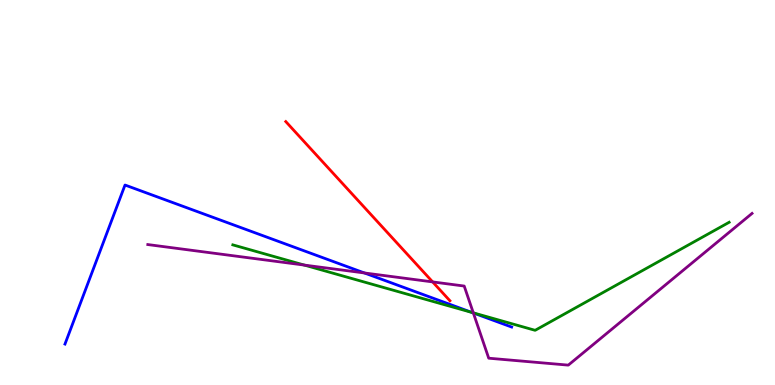[{'lines': ['blue', 'red'], 'intersections': []}, {'lines': ['green', 'red'], 'intersections': []}, {'lines': ['purple', 'red'], 'intersections': [{'x': 5.58, 'y': 2.68}]}, {'lines': ['blue', 'green'], 'intersections': [{'x': 6.09, 'y': 1.88}]}, {'lines': ['blue', 'purple'], 'intersections': [{'x': 4.7, 'y': 2.91}, {'x': 6.11, 'y': 1.87}]}, {'lines': ['green', 'purple'], 'intersections': [{'x': 3.93, 'y': 3.11}, {'x': 6.11, 'y': 1.87}]}]